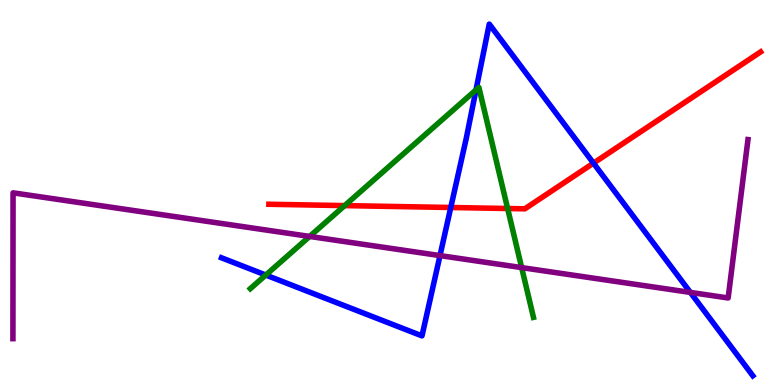[{'lines': ['blue', 'red'], 'intersections': [{'x': 5.82, 'y': 4.61}, {'x': 7.66, 'y': 5.76}]}, {'lines': ['green', 'red'], 'intersections': [{'x': 4.45, 'y': 4.66}, {'x': 6.55, 'y': 4.58}]}, {'lines': ['purple', 'red'], 'intersections': []}, {'lines': ['blue', 'green'], 'intersections': [{'x': 3.43, 'y': 2.86}, {'x': 6.14, 'y': 7.66}]}, {'lines': ['blue', 'purple'], 'intersections': [{'x': 5.68, 'y': 3.36}, {'x': 8.91, 'y': 2.4}]}, {'lines': ['green', 'purple'], 'intersections': [{'x': 4.0, 'y': 3.86}, {'x': 6.73, 'y': 3.05}]}]